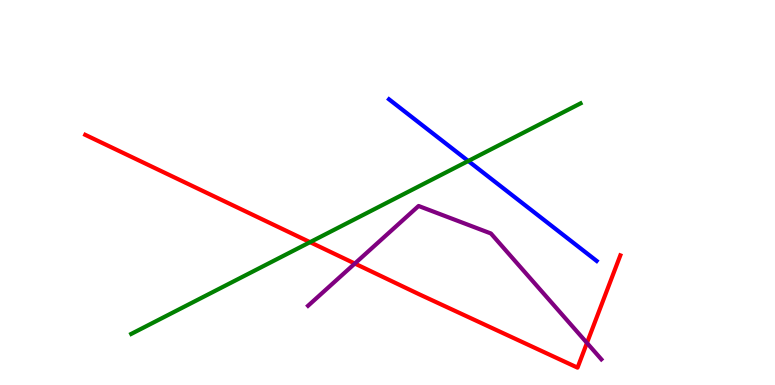[{'lines': ['blue', 'red'], 'intersections': []}, {'lines': ['green', 'red'], 'intersections': [{'x': 4.0, 'y': 3.71}]}, {'lines': ['purple', 'red'], 'intersections': [{'x': 4.58, 'y': 3.15}, {'x': 7.57, 'y': 1.09}]}, {'lines': ['blue', 'green'], 'intersections': [{'x': 6.04, 'y': 5.82}]}, {'lines': ['blue', 'purple'], 'intersections': []}, {'lines': ['green', 'purple'], 'intersections': []}]